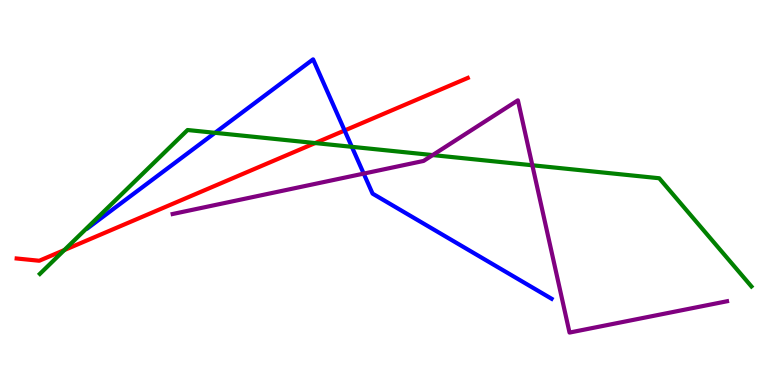[{'lines': ['blue', 'red'], 'intersections': [{'x': 4.45, 'y': 6.61}]}, {'lines': ['green', 'red'], 'intersections': [{'x': 0.83, 'y': 3.5}, {'x': 4.07, 'y': 6.28}]}, {'lines': ['purple', 'red'], 'intersections': []}, {'lines': ['blue', 'green'], 'intersections': [{'x': 2.77, 'y': 6.55}, {'x': 4.54, 'y': 6.19}]}, {'lines': ['blue', 'purple'], 'intersections': [{'x': 4.69, 'y': 5.49}]}, {'lines': ['green', 'purple'], 'intersections': [{'x': 5.58, 'y': 5.97}, {'x': 6.87, 'y': 5.71}]}]